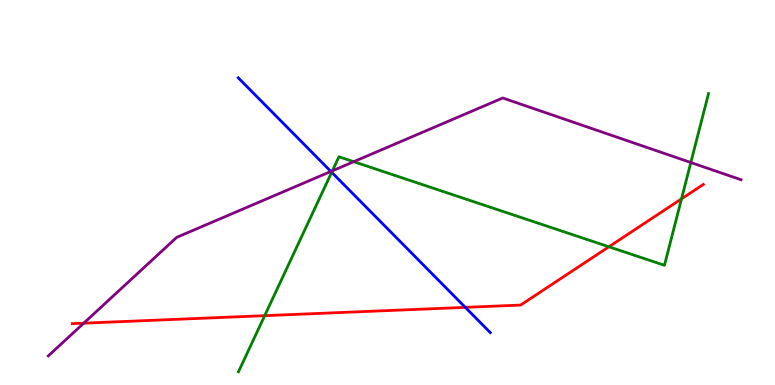[{'lines': ['blue', 'red'], 'intersections': [{'x': 6.0, 'y': 2.02}]}, {'lines': ['green', 'red'], 'intersections': [{'x': 3.42, 'y': 1.8}, {'x': 7.86, 'y': 3.59}, {'x': 8.79, 'y': 4.84}]}, {'lines': ['purple', 'red'], 'intersections': [{'x': 1.08, 'y': 1.61}]}, {'lines': ['blue', 'green'], 'intersections': [{'x': 4.28, 'y': 5.53}]}, {'lines': ['blue', 'purple'], 'intersections': [{'x': 4.27, 'y': 5.55}]}, {'lines': ['green', 'purple'], 'intersections': [{'x': 4.29, 'y': 5.56}, {'x': 4.56, 'y': 5.8}, {'x': 8.91, 'y': 5.78}]}]